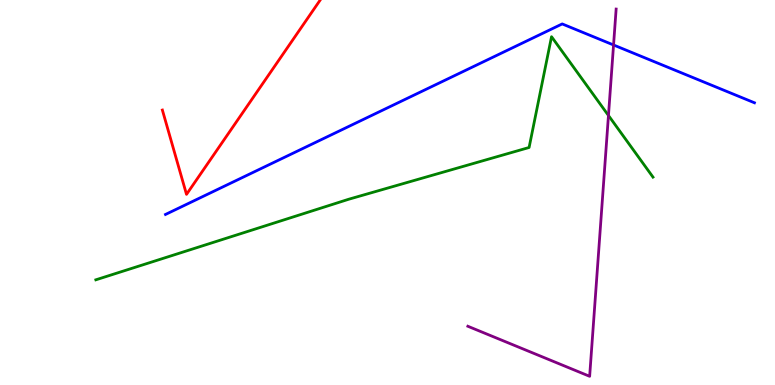[{'lines': ['blue', 'red'], 'intersections': []}, {'lines': ['green', 'red'], 'intersections': []}, {'lines': ['purple', 'red'], 'intersections': []}, {'lines': ['blue', 'green'], 'intersections': []}, {'lines': ['blue', 'purple'], 'intersections': [{'x': 7.92, 'y': 8.83}]}, {'lines': ['green', 'purple'], 'intersections': [{'x': 7.85, 'y': 7.0}]}]